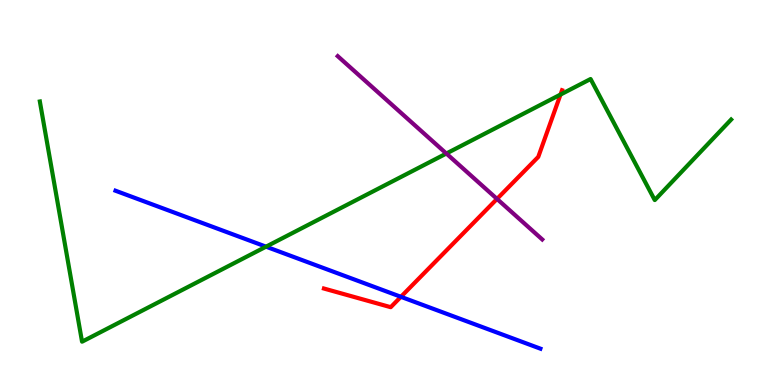[{'lines': ['blue', 'red'], 'intersections': [{'x': 5.17, 'y': 2.29}]}, {'lines': ['green', 'red'], 'intersections': [{'x': 7.23, 'y': 7.54}]}, {'lines': ['purple', 'red'], 'intersections': [{'x': 6.41, 'y': 4.83}]}, {'lines': ['blue', 'green'], 'intersections': [{'x': 3.43, 'y': 3.59}]}, {'lines': ['blue', 'purple'], 'intersections': []}, {'lines': ['green', 'purple'], 'intersections': [{'x': 5.76, 'y': 6.01}]}]